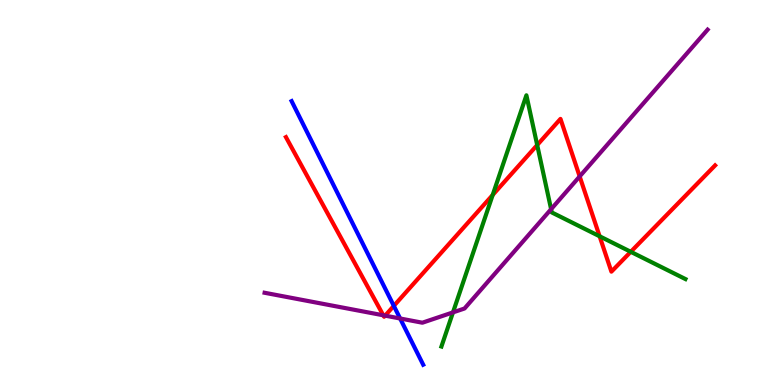[{'lines': ['blue', 'red'], 'intersections': [{'x': 5.08, 'y': 2.05}]}, {'lines': ['green', 'red'], 'intersections': [{'x': 6.36, 'y': 4.94}, {'x': 6.93, 'y': 6.23}, {'x': 7.74, 'y': 3.86}, {'x': 8.14, 'y': 3.46}]}, {'lines': ['purple', 'red'], 'intersections': [{'x': 4.95, 'y': 1.81}, {'x': 4.97, 'y': 1.8}, {'x': 7.48, 'y': 5.42}]}, {'lines': ['blue', 'green'], 'intersections': []}, {'lines': ['blue', 'purple'], 'intersections': [{'x': 5.16, 'y': 1.73}]}, {'lines': ['green', 'purple'], 'intersections': [{'x': 5.84, 'y': 1.89}, {'x': 7.11, 'y': 4.57}]}]